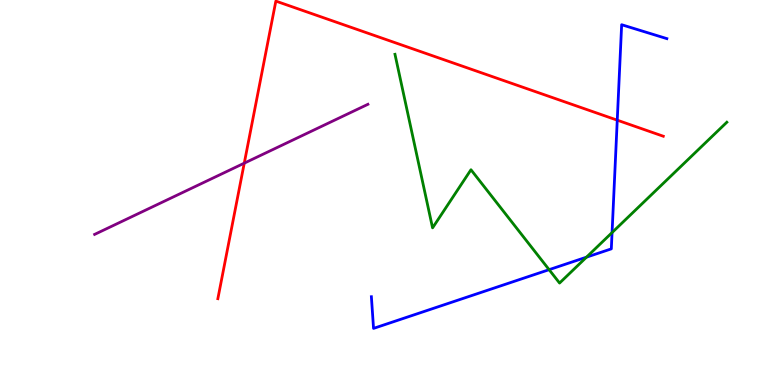[{'lines': ['blue', 'red'], 'intersections': [{'x': 7.96, 'y': 6.88}]}, {'lines': ['green', 'red'], 'intersections': []}, {'lines': ['purple', 'red'], 'intersections': [{'x': 3.15, 'y': 5.76}]}, {'lines': ['blue', 'green'], 'intersections': [{'x': 7.09, 'y': 3.0}, {'x': 7.57, 'y': 3.32}, {'x': 7.9, 'y': 3.96}]}, {'lines': ['blue', 'purple'], 'intersections': []}, {'lines': ['green', 'purple'], 'intersections': []}]